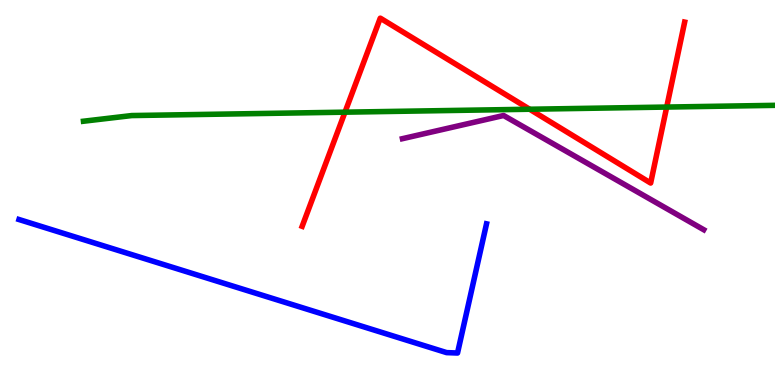[{'lines': ['blue', 'red'], 'intersections': []}, {'lines': ['green', 'red'], 'intersections': [{'x': 4.45, 'y': 7.09}, {'x': 6.83, 'y': 7.16}, {'x': 8.6, 'y': 7.22}]}, {'lines': ['purple', 'red'], 'intersections': []}, {'lines': ['blue', 'green'], 'intersections': []}, {'lines': ['blue', 'purple'], 'intersections': []}, {'lines': ['green', 'purple'], 'intersections': []}]